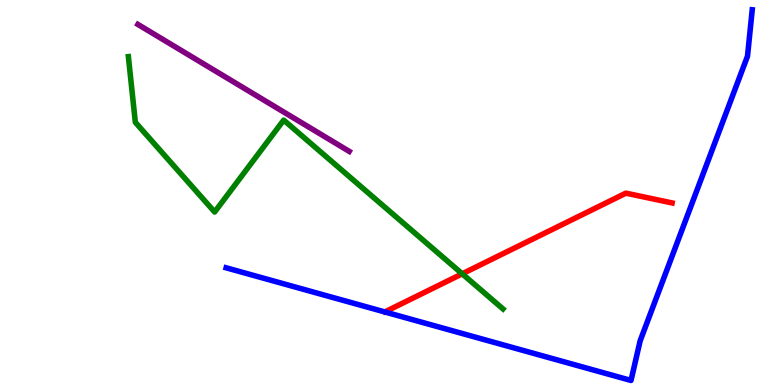[{'lines': ['blue', 'red'], 'intersections': []}, {'lines': ['green', 'red'], 'intersections': [{'x': 5.96, 'y': 2.89}]}, {'lines': ['purple', 'red'], 'intersections': []}, {'lines': ['blue', 'green'], 'intersections': []}, {'lines': ['blue', 'purple'], 'intersections': []}, {'lines': ['green', 'purple'], 'intersections': []}]